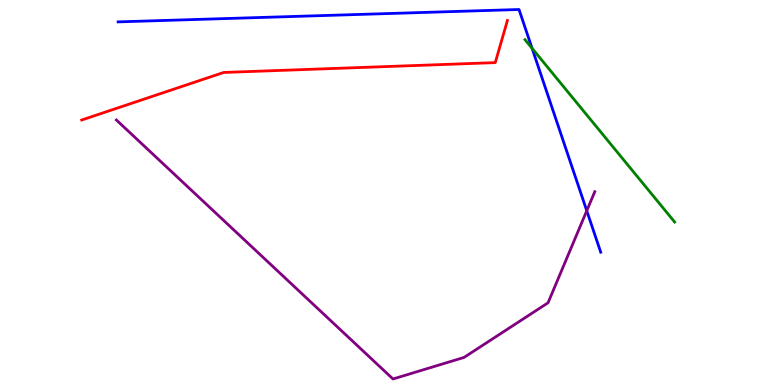[{'lines': ['blue', 'red'], 'intersections': []}, {'lines': ['green', 'red'], 'intersections': []}, {'lines': ['purple', 'red'], 'intersections': []}, {'lines': ['blue', 'green'], 'intersections': [{'x': 6.87, 'y': 8.75}]}, {'lines': ['blue', 'purple'], 'intersections': [{'x': 7.57, 'y': 4.53}]}, {'lines': ['green', 'purple'], 'intersections': []}]